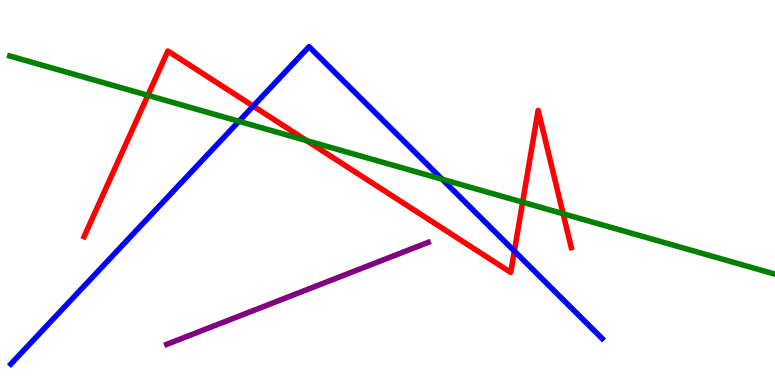[{'lines': ['blue', 'red'], 'intersections': [{'x': 3.27, 'y': 7.24}, {'x': 6.64, 'y': 3.48}]}, {'lines': ['green', 'red'], 'intersections': [{'x': 1.91, 'y': 7.52}, {'x': 3.96, 'y': 6.35}, {'x': 6.74, 'y': 4.75}, {'x': 7.27, 'y': 4.45}]}, {'lines': ['purple', 'red'], 'intersections': []}, {'lines': ['blue', 'green'], 'intersections': [{'x': 3.08, 'y': 6.85}, {'x': 5.71, 'y': 5.34}]}, {'lines': ['blue', 'purple'], 'intersections': []}, {'lines': ['green', 'purple'], 'intersections': []}]